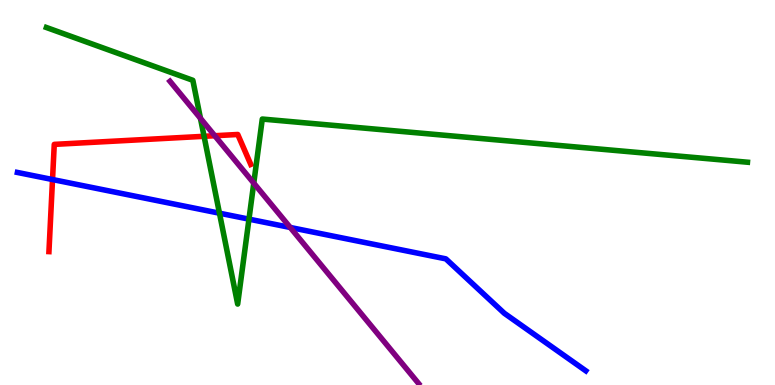[{'lines': ['blue', 'red'], 'intersections': [{'x': 0.678, 'y': 5.34}]}, {'lines': ['green', 'red'], 'intersections': [{'x': 2.63, 'y': 6.46}]}, {'lines': ['purple', 'red'], 'intersections': [{'x': 2.77, 'y': 6.47}]}, {'lines': ['blue', 'green'], 'intersections': [{'x': 2.83, 'y': 4.46}, {'x': 3.21, 'y': 4.31}]}, {'lines': ['blue', 'purple'], 'intersections': [{'x': 3.75, 'y': 4.09}]}, {'lines': ['green', 'purple'], 'intersections': [{'x': 2.59, 'y': 6.93}, {'x': 3.27, 'y': 5.24}]}]